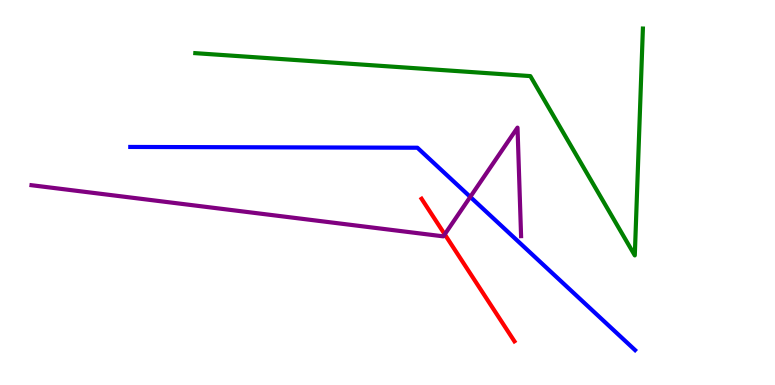[{'lines': ['blue', 'red'], 'intersections': []}, {'lines': ['green', 'red'], 'intersections': []}, {'lines': ['purple', 'red'], 'intersections': [{'x': 5.74, 'y': 3.91}]}, {'lines': ['blue', 'green'], 'intersections': []}, {'lines': ['blue', 'purple'], 'intersections': [{'x': 6.07, 'y': 4.89}]}, {'lines': ['green', 'purple'], 'intersections': []}]